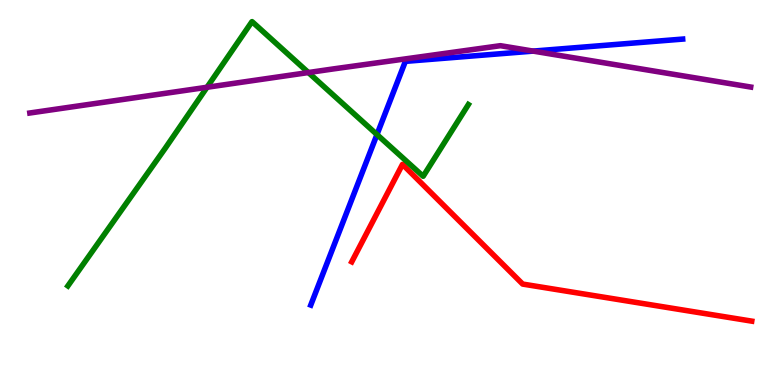[{'lines': ['blue', 'red'], 'intersections': []}, {'lines': ['green', 'red'], 'intersections': []}, {'lines': ['purple', 'red'], 'intersections': []}, {'lines': ['blue', 'green'], 'intersections': [{'x': 4.86, 'y': 6.51}]}, {'lines': ['blue', 'purple'], 'intersections': [{'x': 6.88, 'y': 8.67}]}, {'lines': ['green', 'purple'], 'intersections': [{'x': 2.67, 'y': 7.73}, {'x': 3.98, 'y': 8.12}]}]